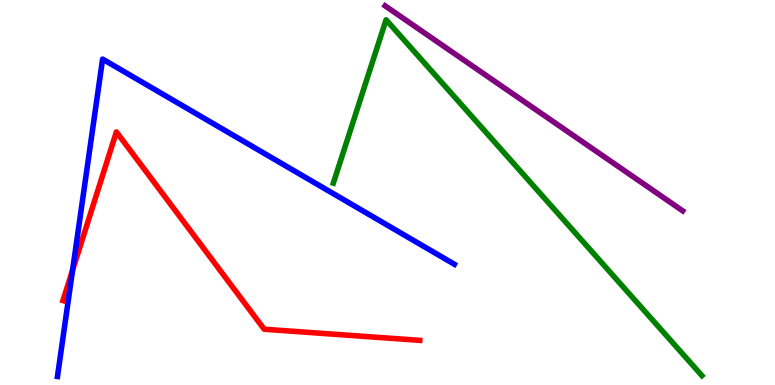[{'lines': ['blue', 'red'], 'intersections': [{'x': 0.937, 'y': 2.98}]}, {'lines': ['green', 'red'], 'intersections': []}, {'lines': ['purple', 'red'], 'intersections': []}, {'lines': ['blue', 'green'], 'intersections': []}, {'lines': ['blue', 'purple'], 'intersections': []}, {'lines': ['green', 'purple'], 'intersections': []}]